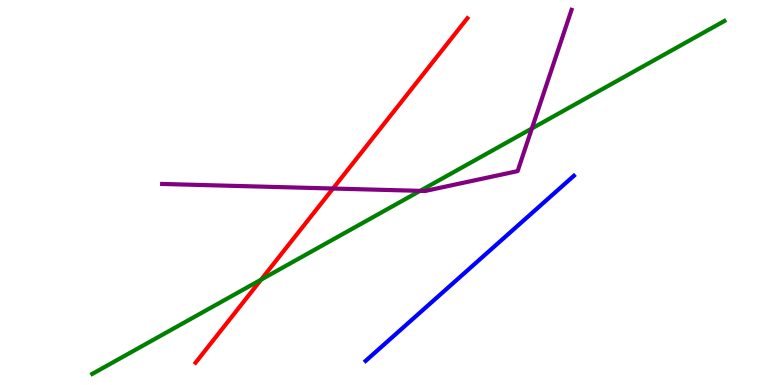[{'lines': ['blue', 'red'], 'intersections': []}, {'lines': ['green', 'red'], 'intersections': [{'x': 3.37, 'y': 2.74}]}, {'lines': ['purple', 'red'], 'intersections': [{'x': 4.3, 'y': 5.1}]}, {'lines': ['blue', 'green'], 'intersections': []}, {'lines': ['blue', 'purple'], 'intersections': []}, {'lines': ['green', 'purple'], 'intersections': [{'x': 5.42, 'y': 5.04}, {'x': 6.86, 'y': 6.66}]}]